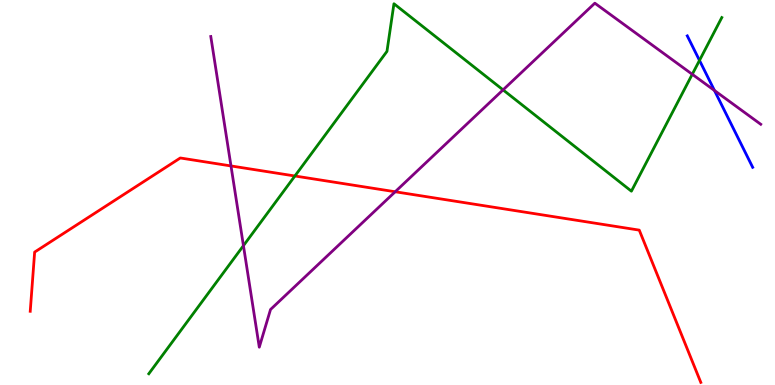[{'lines': ['blue', 'red'], 'intersections': []}, {'lines': ['green', 'red'], 'intersections': [{'x': 3.81, 'y': 5.43}]}, {'lines': ['purple', 'red'], 'intersections': [{'x': 2.98, 'y': 5.69}, {'x': 5.1, 'y': 5.02}]}, {'lines': ['blue', 'green'], 'intersections': [{'x': 9.03, 'y': 8.43}]}, {'lines': ['blue', 'purple'], 'intersections': [{'x': 9.22, 'y': 7.65}]}, {'lines': ['green', 'purple'], 'intersections': [{'x': 3.14, 'y': 3.62}, {'x': 6.49, 'y': 7.67}, {'x': 8.93, 'y': 8.07}]}]